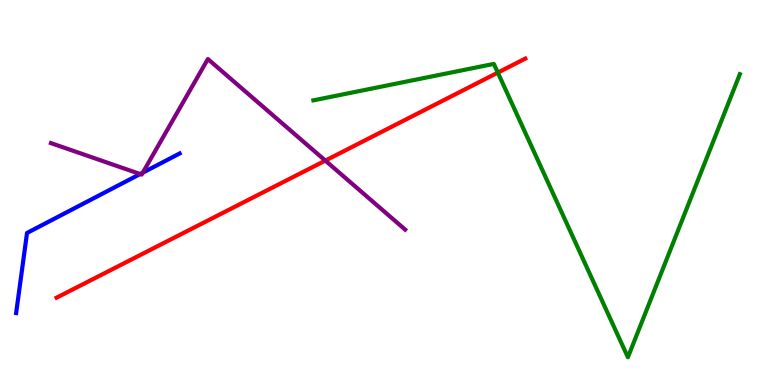[{'lines': ['blue', 'red'], 'intersections': []}, {'lines': ['green', 'red'], 'intersections': [{'x': 6.42, 'y': 8.11}]}, {'lines': ['purple', 'red'], 'intersections': [{'x': 4.2, 'y': 5.83}]}, {'lines': ['blue', 'green'], 'intersections': []}, {'lines': ['blue', 'purple'], 'intersections': [{'x': 1.81, 'y': 5.48}, {'x': 1.84, 'y': 5.51}]}, {'lines': ['green', 'purple'], 'intersections': []}]